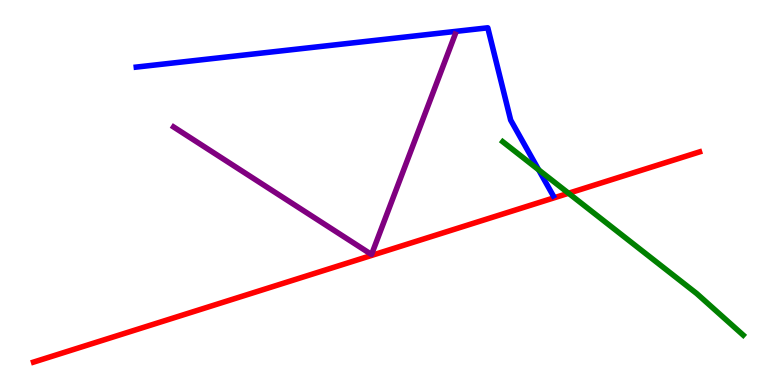[{'lines': ['blue', 'red'], 'intersections': []}, {'lines': ['green', 'red'], 'intersections': [{'x': 7.34, 'y': 4.98}]}, {'lines': ['purple', 'red'], 'intersections': []}, {'lines': ['blue', 'green'], 'intersections': [{'x': 6.95, 'y': 5.59}]}, {'lines': ['blue', 'purple'], 'intersections': []}, {'lines': ['green', 'purple'], 'intersections': []}]